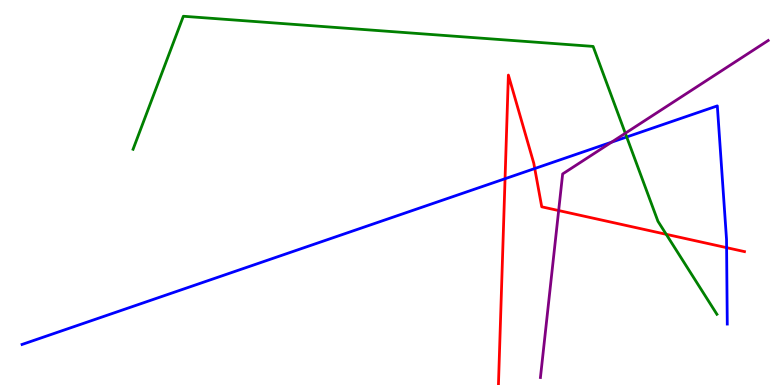[{'lines': ['blue', 'red'], 'intersections': [{'x': 6.52, 'y': 5.36}, {'x': 6.9, 'y': 5.62}, {'x': 9.38, 'y': 3.57}]}, {'lines': ['green', 'red'], 'intersections': [{'x': 8.6, 'y': 3.91}]}, {'lines': ['purple', 'red'], 'intersections': [{'x': 7.21, 'y': 4.53}]}, {'lines': ['blue', 'green'], 'intersections': [{'x': 8.09, 'y': 6.44}]}, {'lines': ['blue', 'purple'], 'intersections': [{'x': 7.89, 'y': 6.31}]}, {'lines': ['green', 'purple'], 'intersections': [{'x': 8.07, 'y': 6.54}]}]